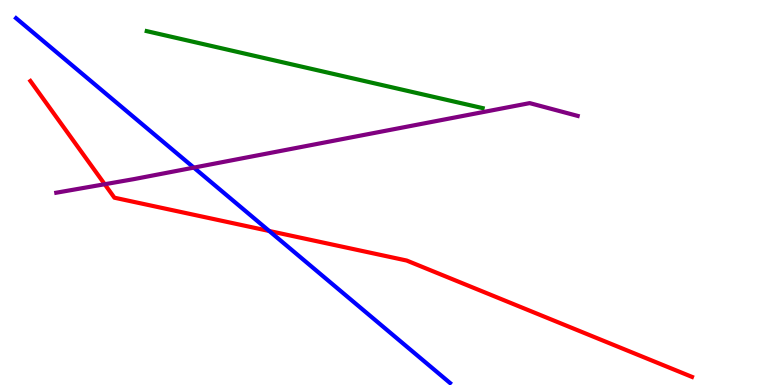[{'lines': ['blue', 'red'], 'intersections': [{'x': 3.47, 'y': 4.0}]}, {'lines': ['green', 'red'], 'intersections': []}, {'lines': ['purple', 'red'], 'intersections': [{'x': 1.35, 'y': 5.21}]}, {'lines': ['blue', 'green'], 'intersections': []}, {'lines': ['blue', 'purple'], 'intersections': [{'x': 2.5, 'y': 5.65}]}, {'lines': ['green', 'purple'], 'intersections': []}]